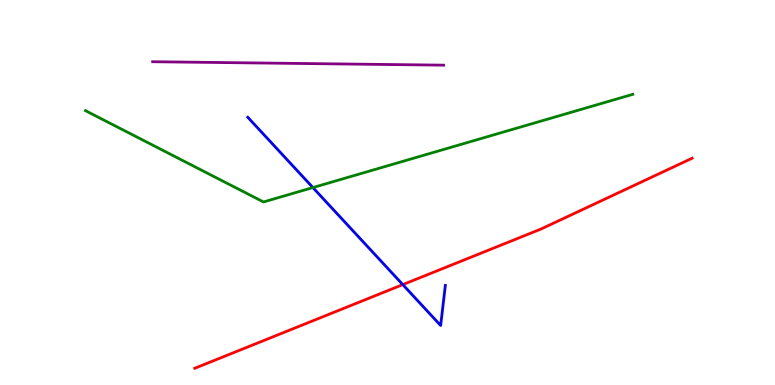[{'lines': ['blue', 'red'], 'intersections': [{'x': 5.2, 'y': 2.61}]}, {'lines': ['green', 'red'], 'intersections': []}, {'lines': ['purple', 'red'], 'intersections': []}, {'lines': ['blue', 'green'], 'intersections': [{'x': 4.04, 'y': 5.13}]}, {'lines': ['blue', 'purple'], 'intersections': []}, {'lines': ['green', 'purple'], 'intersections': []}]